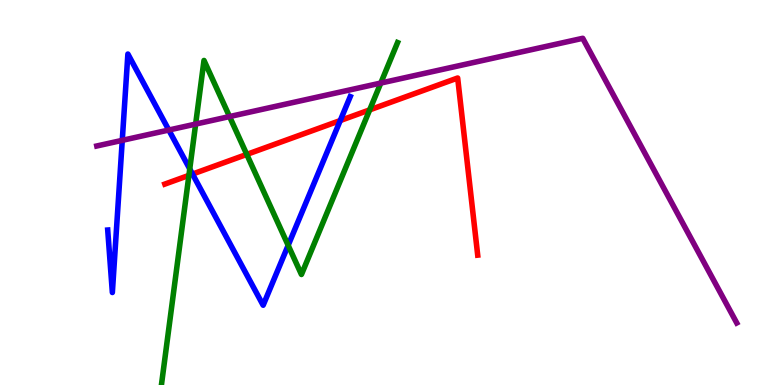[{'lines': ['blue', 'red'], 'intersections': [{'x': 2.48, 'y': 5.48}, {'x': 4.39, 'y': 6.87}]}, {'lines': ['green', 'red'], 'intersections': [{'x': 2.44, 'y': 5.44}, {'x': 3.18, 'y': 5.99}, {'x': 4.77, 'y': 7.15}]}, {'lines': ['purple', 'red'], 'intersections': []}, {'lines': ['blue', 'green'], 'intersections': [{'x': 2.45, 'y': 5.61}, {'x': 3.72, 'y': 3.63}]}, {'lines': ['blue', 'purple'], 'intersections': [{'x': 1.58, 'y': 6.35}, {'x': 2.18, 'y': 6.62}]}, {'lines': ['green', 'purple'], 'intersections': [{'x': 2.52, 'y': 6.78}, {'x': 2.96, 'y': 6.97}, {'x': 4.91, 'y': 7.84}]}]